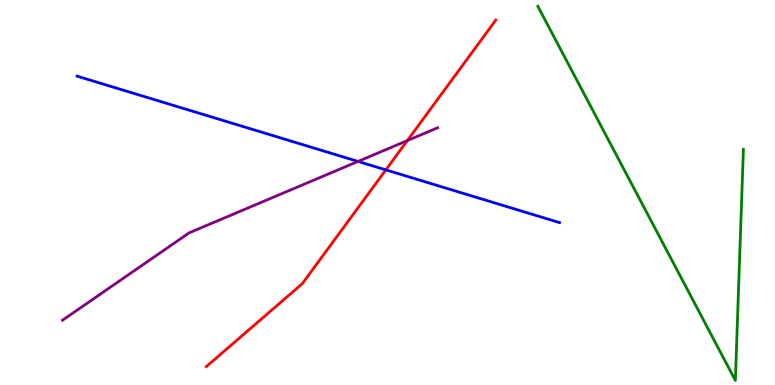[{'lines': ['blue', 'red'], 'intersections': [{'x': 4.98, 'y': 5.59}]}, {'lines': ['green', 'red'], 'intersections': []}, {'lines': ['purple', 'red'], 'intersections': [{'x': 5.26, 'y': 6.35}]}, {'lines': ['blue', 'green'], 'intersections': []}, {'lines': ['blue', 'purple'], 'intersections': [{'x': 4.62, 'y': 5.81}]}, {'lines': ['green', 'purple'], 'intersections': []}]